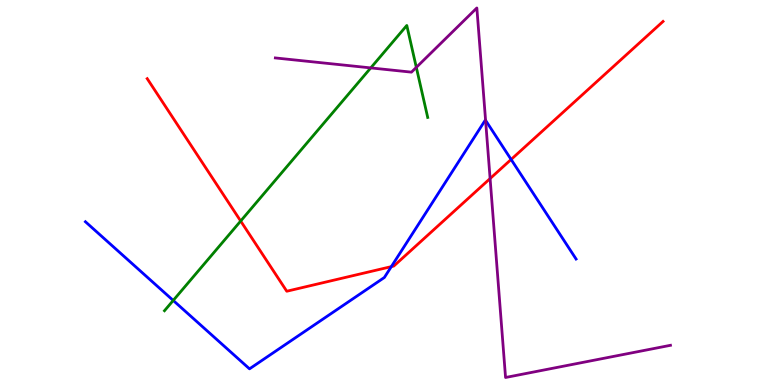[{'lines': ['blue', 'red'], 'intersections': [{'x': 5.05, 'y': 3.07}, {'x': 6.6, 'y': 5.86}]}, {'lines': ['green', 'red'], 'intersections': [{'x': 3.11, 'y': 4.26}]}, {'lines': ['purple', 'red'], 'intersections': [{'x': 6.32, 'y': 5.36}]}, {'lines': ['blue', 'green'], 'intersections': [{'x': 2.24, 'y': 2.2}]}, {'lines': ['blue', 'purple'], 'intersections': [{'x': 6.27, 'y': 6.87}]}, {'lines': ['green', 'purple'], 'intersections': [{'x': 4.78, 'y': 8.24}, {'x': 5.37, 'y': 8.25}]}]